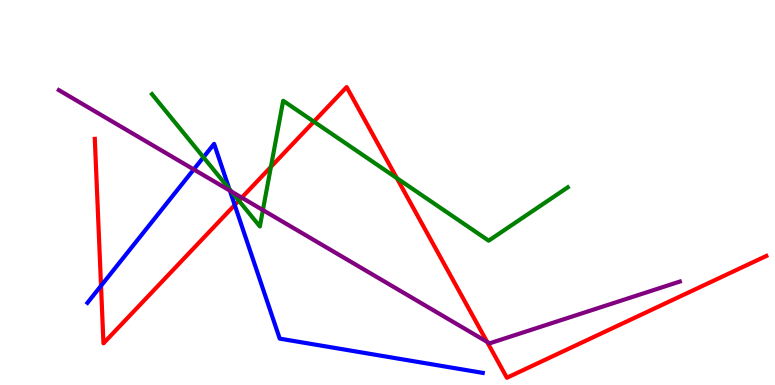[{'lines': ['blue', 'red'], 'intersections': [{'x': 1.3, 'y': 2.58}, {'x': 3.03, 'y': 4.67}]}, {'lines': ['green', 'red'], 'intersections': [{'x': 3.08, 'y': 4.79}, {'x': 3.5, 'y': 5.67}, {'x': 4.05, 'y': 6.84}, {'x': 5.12, 'y': 5.37}]}, {'lines': ['purple', 'red'], 'intersections': [{'x': 3.12, 'y': 4.87}, {'x': 6.29, 'y': 1.12}]}, {'lines': ['blue', 'green'], 'intersections': [{'x': 2.63, 'y': 5.92}, {'x': 2.96, 'y': 5.09}]}, {'lines': ['blue', 'purple'], 'intersections': [{'x': 2.5, 'y': 5.6}, {'x': 2.97, 'y': 5.05}]}, {'lines': ['green', 'purple'], 'intersections': [{'x': 2.99, 'y': 5.02}, {'x': 3.39, 'y': 4.54}]}]